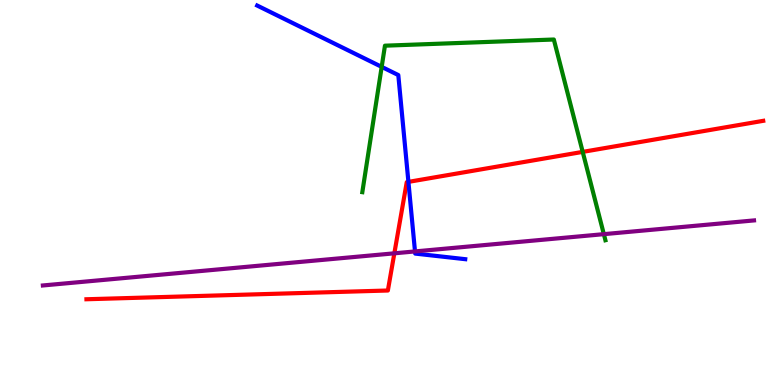[{'lines': ['blue', 'red'], 'intersections': [{'x': 5.27, 'y': 5.28}]}, {'lines': ['green', 'red'], 'intersections': [{'x': 7.52, 'y': 6.05}]}, {'lines': ['purple', 'red'], 'intersections': [{'x': 5.09, 'y': 3.42}]}, {'lines': ['blue', 'green'], 'intersections': [{'x': 4.92, 'y': 8.26}]}, {'lines': ['blue', 'purple'], 'intersections': [{'x': 5.35, 'y': 3.47}]}, {'lines': ['green', 'purple'], 'intersections': [{'x': 7.79, 'y': 3.92}]}]